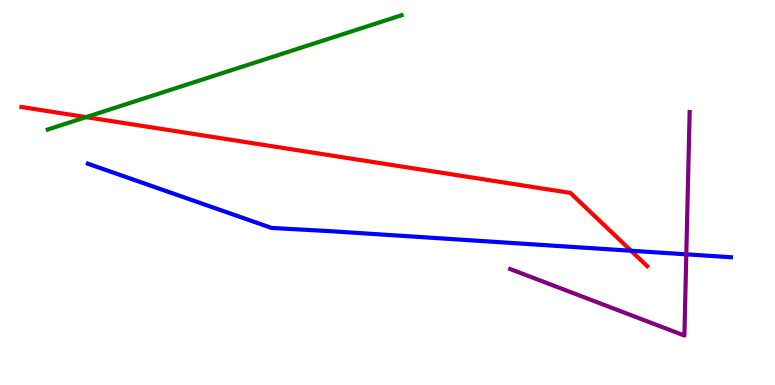[{'lines': ['blue', 'red'], 'intersections': [{'x': 8.14, 'y': 3.49}]}, {'lines': ['green', 'red'], 'intersections': [{'x': 1.11, 'y': 6.96}]}, {'lines': ['purple', 'red'], 'intersections': []}, {'lines': ['blue', 'green'], 'intersections': []}, {'lines': ['blue', 'purple'], 'intersections': [{'x': 8.86, 'y': 3.39}]}, {'lines': ['green', 'purple'], 'intersections': []}]